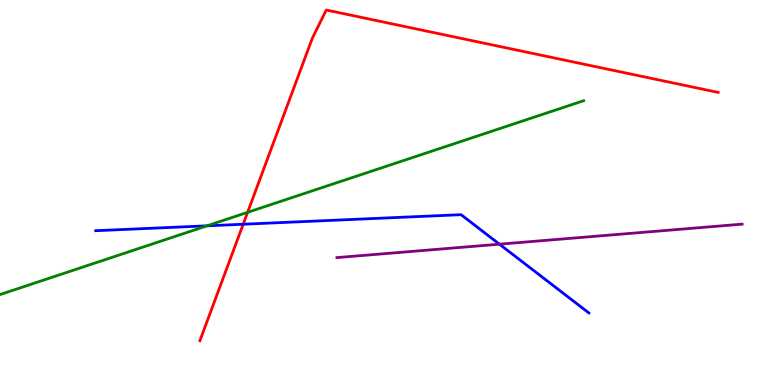[{'lines': ['blue', 'red'], 'intersections': [{'x': 3.14, 'y': 4.18}]}, {'lines': ['green', 'red'], 'intersections': [{'x': 3.19, 'y': 4.48}]}, {'lines': ['purple', 'red'], 'intersections': []}, {'lines': ['blue', 'green'], 'intersections': [{'x': 2.67, 'y': 4.13}]}, {'lines': ['blue', 'purple'], 'intersections': [{'x': 6.44, 'y': 3.66}]}, {'lines': ['green', 'purple'], 'intersections': []}]